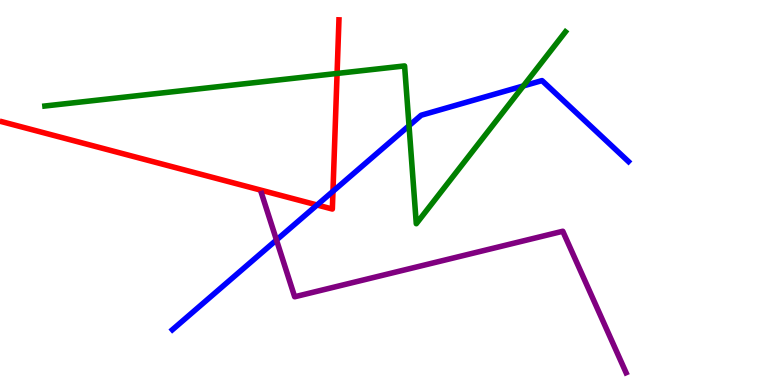[{'lines': ['blue', 'red'], 'intersections': [{'x': 4.09, 'y': 4.68}, {'x': 4.3, 'y': 5.03}]}, {'lines': ['green', 'red'], 'intersections': [{'x': 4.35, 'y': 8.09}]}, {'lines': ['purple', 'red'], 'intersections': []}, {'lines': ['blue', 'green'], 'intersections': [{'x': 5.28, 'y': 6.73}, {'x': 6.75, 'y': 7.77}]}, {'lines': ['blue', 'purple'], 'intersections': [{'x': 3.57, 'y': 3.77}]}, {'lines': ['green', 'purple'], 'intersections': []}]